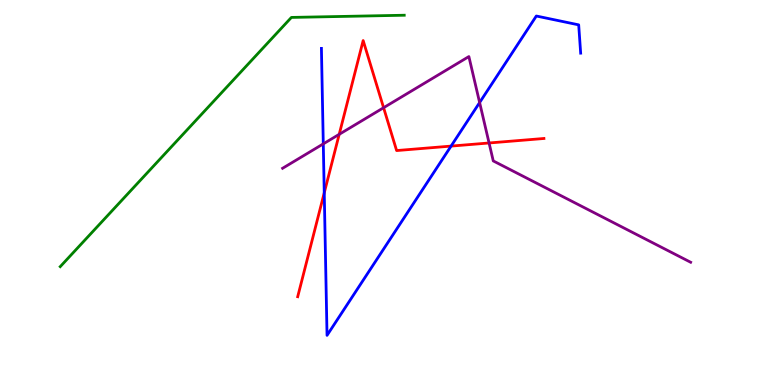[{'lines': ['blue', 'red'], 'intersections': [{'x': 4.18, 'y': 4.99}, {'x': 5.82, 'y': 6.21}]}, {'lines': ['green', 'red'], 'intersections': []}, {'lines': ['purple', 'red'], 'intersections': [{'x': 4.38, 'y': 6.51}, {'x': 4.95, 'y': 7.2}, {'x': 6.31, 'y': 6.29}]}, {'lines': ['blue', 'green'], 'intersections': []}, {'lines': ['blue', 'purple'], 'intersections': [{'x': 4.17, 'y': 6.26}, {'x': 6.19, 'y': 7.34}]}, {'lines': ['green', 'purple'], 'intersections': []}]